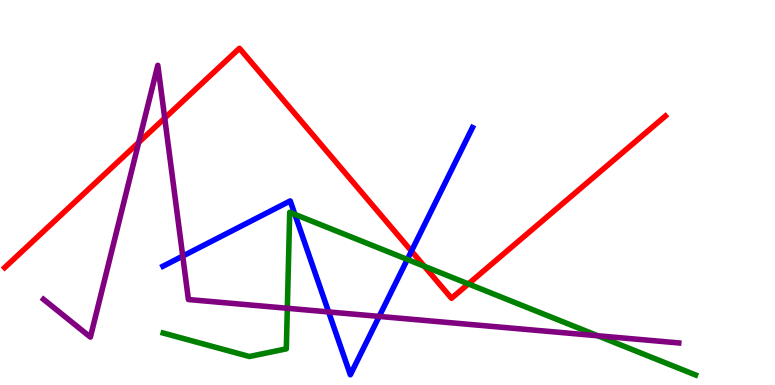[{'lines': ['blue', 'red'], 'intersections': [{'x': 5.31, 'y': 3.48}]}, {'lines': ['green', 'red'], 'intersections': [{'x': 5.48, 'y': 3.08}, {'x': 6.04, 'y': 2.63}]}, {'lines': ['purple', 'red'], 'intersections': [{'x': 1.79, 'y': 6.3}, {'x': 2.13, 'y': 6.93}]}, {'lines': ['blue', 'green'], 'intersections': [{'x': 3.81, 'y': 4.43}, {'x': 5.26, 'y': 3.26}]}, {'lines': ['blue', 'purple'], 'intersections': [{'x': 2.36, 'y': 3.35}, {'x': 4.24, 'y': 1.9}, {'x': 4.89, 'y': 1.78}]}, {'lines': ['green', 'purple'], 'intersections': [{'x': 3.71, 'y': 1.99}, {'x': 7.71, 'y': 1.28}]}]